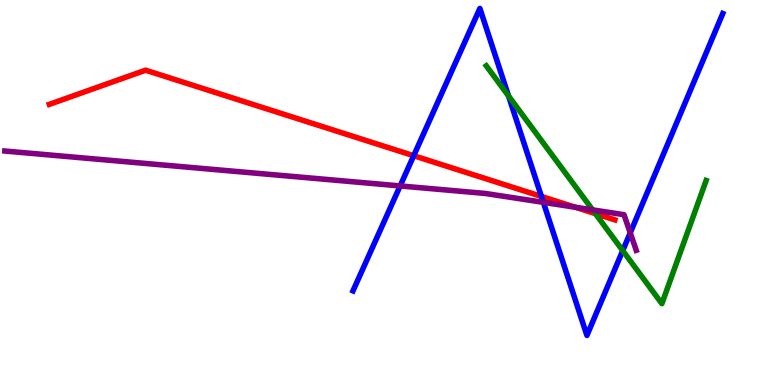[{'lines': ['blue', 'red'], 'intersections': [{'x': 5.34, 'y': 5.96}, {'x': 6.99, 'y': 4.9}]}, {'lines': ['green', 'red'], 'intersections': [{'x': 7.68, 'y': 4.45}]}, {'lines': ['purple', 'red'], 'intersections': [{'x': 7.42, 'y': 4.62}]}, {'lines': ['blue', 'green'], 'intersections': [{'x': 6.56, 'y': 7.51}, {'x': 8.04, 'y': 3.49}]}, {'lines': ['blue', 'purple'], 'intersections': [{'x': 5.16, 'y': 5.17}, {'x': 7.01, 'y': 4.74}, {'x': 8.13, 'y': 3.95}]}, {'lines': ['green', 'purple'], 'intersections': [{'x': 7.65, 'y': 4.55}]}]